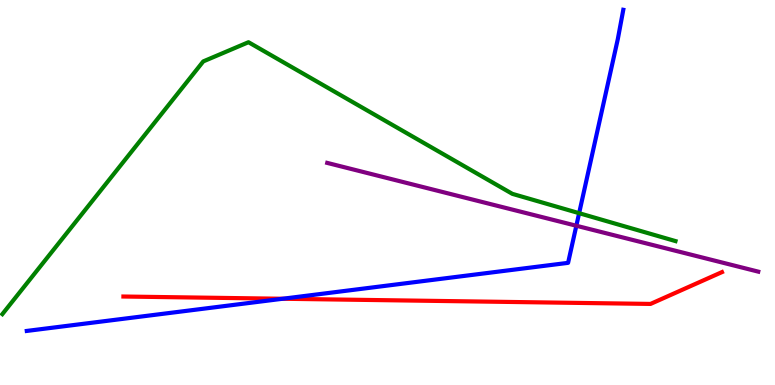[{'lines': ['blue', 'red'], 'intersections': [{'x': 3.65, 'y': 2.24}]}, {'lines': ['green', 'red'], 'intersections': []}, {'lines': ['purple', 'red'], 'intersections': []}, {'lines': ['blue', 'green'], 'intersections': [{'x': 7.47, 'y': 4.46}]}, {'lines': ['blue', 'purple'], 'intersections': [{'x': 7.44, 'y': 4.14}]}, {'lines': ['green', 'purple'], 'intersections': []}]